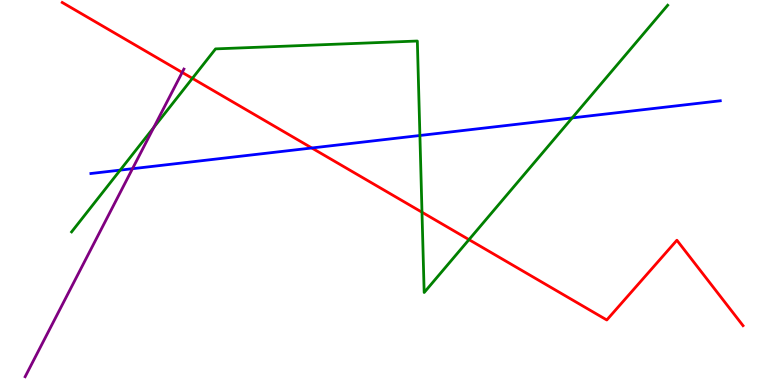[{'lines': ['blue', 'red'], 'intersections': [{'x': 4.02, 'y': 6.16}]}, {'lines': ['green', 'red'], 'intersections': [{'x': 2.48, 'y': 7.96}, {'x': 5.44, 'y': 4.49}, {'x': 6.05, 'y': 3.78}]}, {'lines': ['purple', 'red'], 'intersections': [{'x': 2.35, 'y': 8.12}]}, {'lines': ['blue', 'green'], 'intersections': [{'x': 1.55, 'y': 5.58}, {'x': 5.42, 'y': 6.48}, {'x': 7.38, 'y': 6.94}]}, {'lines': ['blue', 'purple'], 'intersections': [{'x': 1.71, 'y': 5.62}]}, {'lines': ['green', 'purple'], 'intersections': [{'x': 1.98, 'y': 6.69}]}]